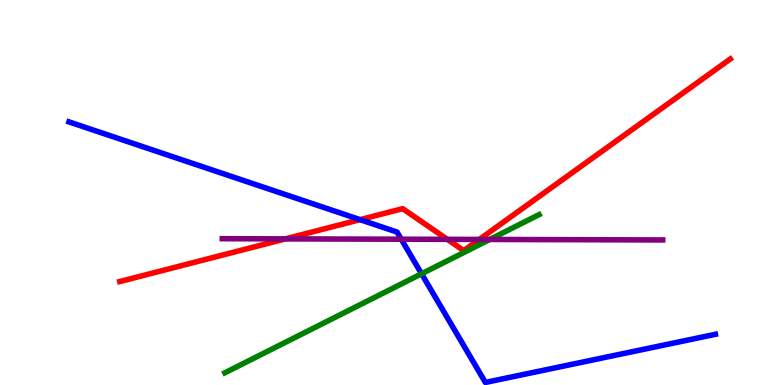[{'lines': ['blue', 'red'], 'intersections': [{'x': 4.65, 'y': 4.3}]}, {'lines': ['green', 'red'], 'intersections': []}, {'lines': ['purple', 'red'], 'intersections': [{'x': 3.68, 'y': 3.8}, {'x': 5.77, 'y': 3.78}, {'x': 6.19, 'y': 3.78}]}, {'lines': ['blue', 'green'], 'intersections': [{'x': 5.44, 'y': 2.89}]}, {'lines': ['blue', 'purple'], 'intersections': [{'x': 5.18, 'y': 3.79}]}, {'lines': ['green', 'purple'], 'intersections': [{'x': 6.32, 'y': 3.78}]}]